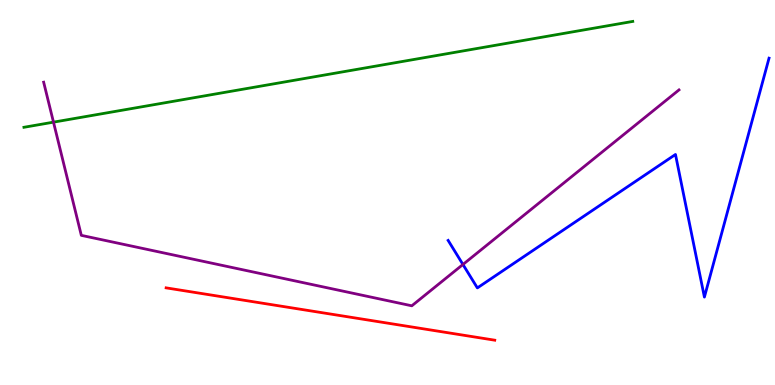[{'lines': ['blue', 'red'], 'intersections': []}, {'lines': ['green', 'red'], 'intersections': []}, {'lines': ['purple', 'red'], 'intersections': []}, {'lines': ['blue', 'green'], 'intersections': []}, {'lines': ['blue', 'purple'], 'intersections': [{'x': 5.97, 'y': 3.13}]}, {'lines': ['green', 'purple'], 'intersections': [{'x': 0.69, 'y': 6.83}]}]